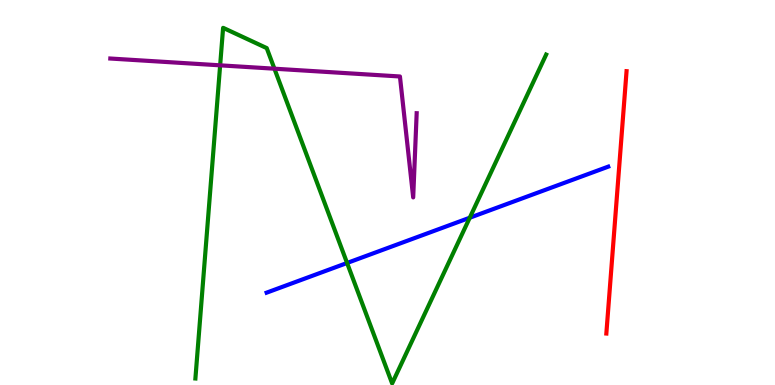[{'lines': ['blue', 'red'], 'intersections': []}, {'lines': ['green', 'red'], 'intersections': []}, {'lines': ['purple', 'red'], 'intersections': []}, {'lines': ['blue', 'green'], 'intersections': [{'x': 4.48, 'y': 3.17}, {'x': 6.06, 'y': 4.34}]}, {'lines': ['blue', 'purple'], 'intersections': []}, {'lines': ['green', 'purple'], 'intersections': [{'x': 2.84, 'y': 8.3}, {'x': 3.54, 'y': 8.22}]}]